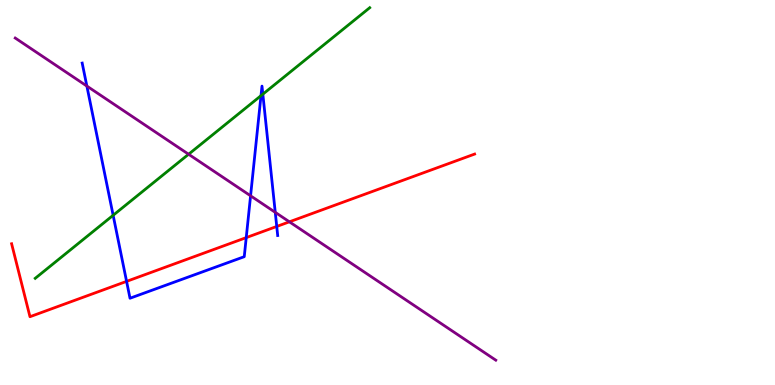[{'lines': ['blue', 'red'], 'intersections': [{'x': 1.63, 'y': 2.69}, {'x': 3.18, 'y': 3.83}, {'x': 3.57, 'y': 4.12}]}, {'lines': ['green', 'red'], 'intersections': []}, {'lines': ['purple', 'red'], 'intersections': [{'x': 3.73, 'y': 4.24}]}, {'lines': ['blue', 'green'], 'intersections': [{'x': 1.46, 'y': 4.41}, {'x': 3.37, 'y': 7.51}, {'x': 3.39, 'y': 7.55}]}, {'lines': ['blue', 'purple'], 'intersections': [{'x': 1.12, 'y': 7.76}, {'x': 3.23, 'y': 4.91}, {'x': 3.55, 'y': 4.48}]}, {'lines': ['green', 'purple'], 'intersections': [{'x': 2.43, 'y': 5.99}]}]